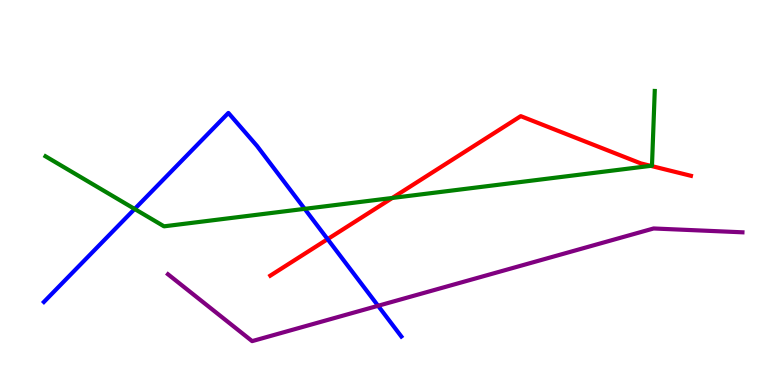[{'lines': ['blue', 'red'], 'intersections': [{'x': 4.23, 'y': 3.79}]}, {'lines': ['green', 'red'], 'intersections': [{'x': 5.06, 'y': 4.86}, {'x': 8.4, 'y': 5.69}]}, {'lines': ['purple', 'red'], 'intersections': []}, {'lines': ['blue', 'green'], 'intersections': [{'x': 1.74, 'y': 4.57}, {'x': 3.93, 'y': 4.58}]}, {'lines': ['blue', 'purple'], 'intersections': [{'x': 4.88, 'y': 2.06}]}, {'lines': ['green', 'purple'], 'intersections': []}]